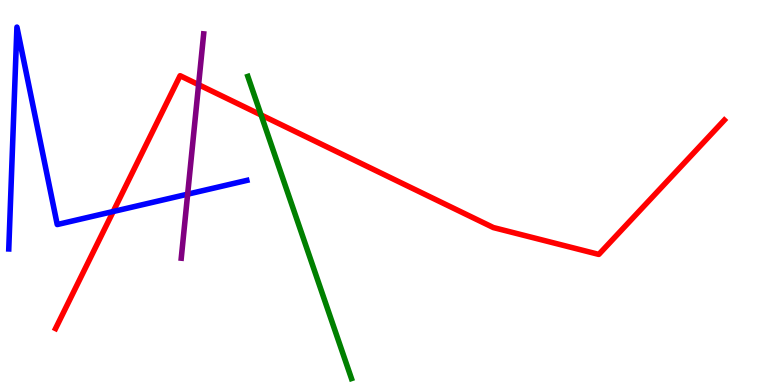[{'lines': ['blue', 'red'], 'intersections': [{'x': 1.46, 'y': 4.51}]}, {'lines': ['green', 'red'], 'intersections': [{'x': 3.37, 'y': 7.01}]}, {'lines': ['purple', 'red'], 'intersections': [{'x': 2.56, 'y': 7.8}]}, {'lines': ['blue', 'green'], 'intersections': []}, {'lines': ['blue', 'purple'], 'intersections': [{'x': 2.42, 'y': 4.96}]}, {'lines': ['green', 'purple'], 'intersections': []}]